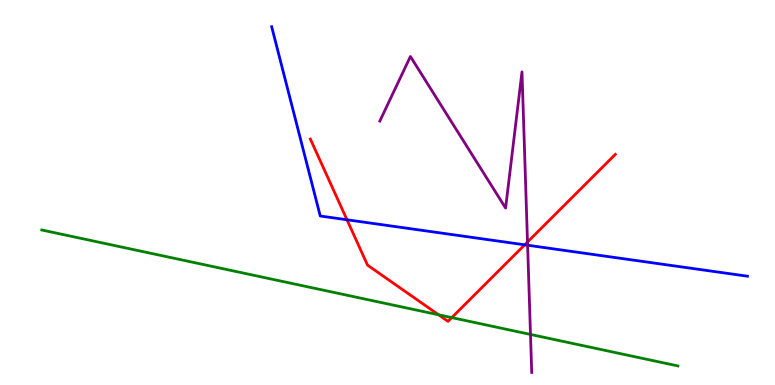[{'lines': ['blue', 'red'], 'intersections': [{'x': 4.48, 'y': 4.29}, {'x': 6.77, 'y': 3.64}]}, {'lines': ['green', 'red'], 'intersections': [{'x': 5.66, 'y': 1.82}, {'x': 5.83, 'y': 1.75}]}, {'lines': ['purple', 'red'], 'intersections': [{'x': 6.81, 'y': 3.71}]}, {'lines': ['blue', 'green'], 'intersections': []}, {'lines': ['blue', 'purple'], 'intersections': [{'x': 6.81, 'y': 3.63}]}, {'lines': ['green', 'purple'], 'intersections': [{'x': 6.85, 'y': 1.31}]}]